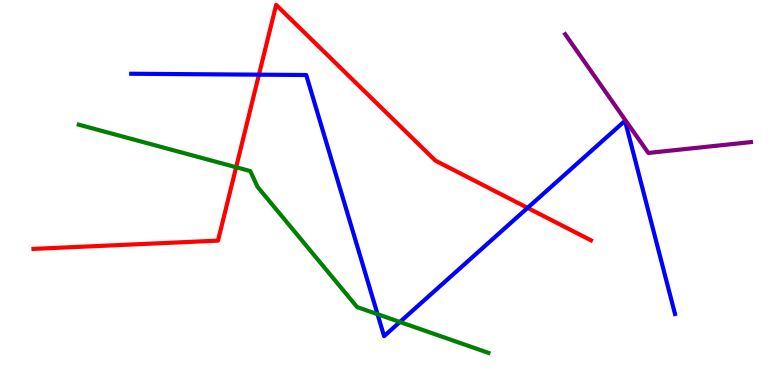[{'lines': ['blue', 'red'], 'intersections': [{'x': 3.34, 'y': 8.06}, {'x': 6.81, 'y': 4.6}]}, {'lines': ['green', 'red'], 'intersections': [{'x': 3.05, 'y': 5.66}]}, {'lines': ['purple', 'red'], 'intersections': []}, {'lines': ['blue', 'green'], 'intersections': [{'x': 4.87, 'y': 1.84}, {'x': 5.16, 'y': 1.64}]}, {'lines': ['blue', 'purple'], 'intersections': []}, {'lines': ['green', 'purple'], 'intersections': []}]